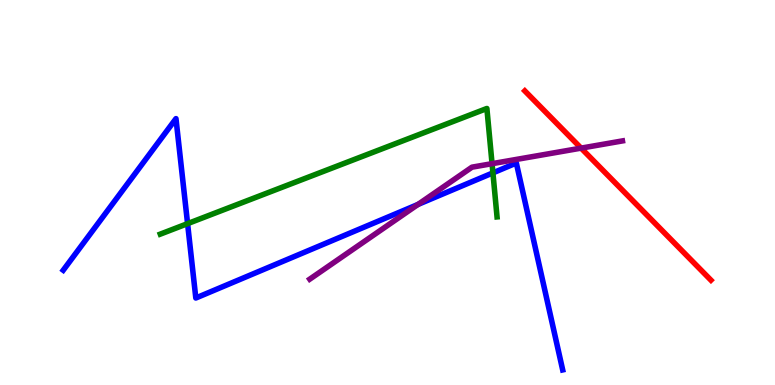[{'lines': ['blue', 'red'], 'intersections': []}, {'lines': ['green', 'red'], 'intersections': []}, {'lines': ['purple', 'red'], 'intersections': [{'x': 7.5, 'y': 6.15}]}, {'lines': ['blue', 'green'], 'intersections': [{'x': 2.42, 'y': 4.19}, {'x': 6.36, 'y': 5.51}]}, {'lines': ['blue', 'purple'], 'intersections': [{'x': 5.39, 'y': 4.69}]}, {'lines': ['green', 'purple'], 'intersections': [{'x': 6.35, 'y': 5.75}]}]